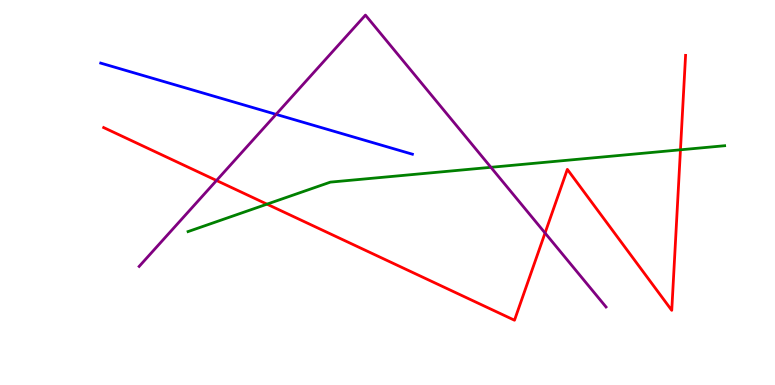[{'lines': ['blue', 'red'], 'intersections': []}, {'lines': ['green', 'red'], 'intersections': [{'x': 3.44, 'y': 4.7}, {'x': 8.78, 'y': 6.11}]}, {'lines': ['purple', 'red'], 'intersections': [{'x': 2.79, 'y': 5.31}, {'x': 7.03, 'y': 3.95}]}, {'lines': ['blue', 'green'], 'intersections': []}, {'lines': ['blue', 'purple'], 'intersections': [{'x': 3.56, 'y': 7.03}]}, {'lines': ['green', 'purple'], 'intersections': [{'x': 6.33, 'y': 5.65}]}]